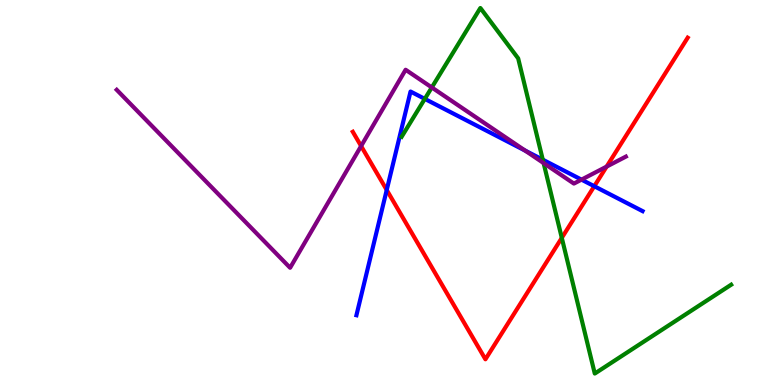[{'lines': ['blue', 'red'], 'intersections': [{'x': 4.99, 'y': 5.07}, {'x': 7.67, 'y': 5.16}]}, {'lines': ['green', 'red'], 'intersections': [{'x': 7.25, 'y': 3.82}]}, {'lines': ['purple', 'red'], 'intersections': [{'x': 4.66, 'y': 6.21}, {'x': 7.83, 'y': 5.67}]}, {'lines': ['blue', 'green'], 'intersections': [{'x': 5.48, 'y': 7.43}, {'x': 7.0, 'y': 5.85}]}, {'lines': ['blue', 'purple'], 'intersections': [{'x': 6.78, 'y': 6.09}, {'x': 7.5, 'y': 5.33}]}, {'lines': ['green', 'purple'], 'intersections': [{'x': 5.57, 'y': 7.73}, {'x': 7.01, 'y': 5.76}]}]